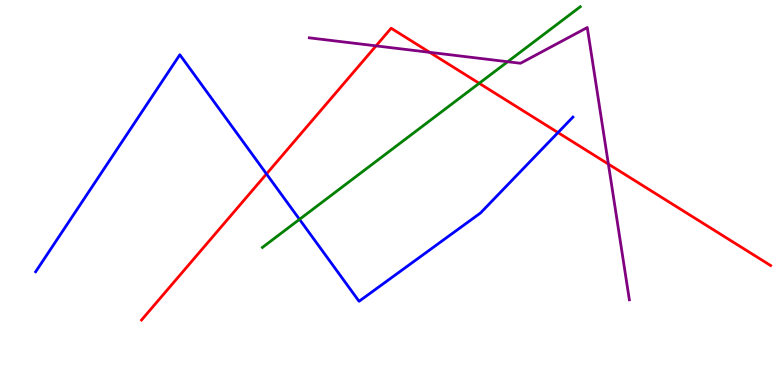[{'lines': ['blue', 'red'], 'intersections': [{'x': 3.44, 'y': 5.48}, {'x': 7.2, 'y': 6.56}]}, {'lines': ['green', 'red'], 'intersections': [{'x': 6.18, 'y': 7.84}]}, {'lines': ['purple', 'red'], 'intersections': [{'x': 4.85, 'y': 8.81}, {'x': 5.54, 'y': 8.64}, {'x': 7.85, 'y': 5.74}]}, {'lines': ['blue', 'green'], 'intersections': [{'x': 3.86, 'y': 4.3}]}, {'lines': ['blue', 'purple'], 'intersections': []}, {'lines': ['green', 'purple'], 'intersections': [{'x': 6.55, 'y': 8.4}]}]